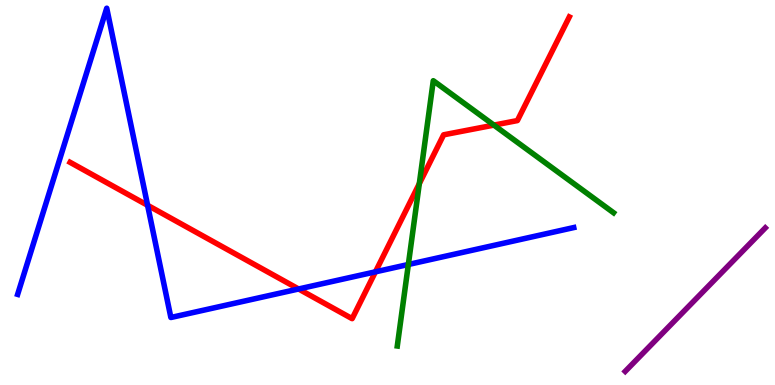[{'lines': ['blue', 'red'], 'intersections': [{'x': 1.9, 'y': 4.67}, {'x': 3.85, 'y': 2.49}, {'x': 4.84, 'y': 2.94}]}, {'lines': ['green', 'red'], 'intersections': [{'x': 5.41, 'y': 5.23}, {'x': 6.37, 'y': 6.75}]}, {'lines': ['purple', 'red'], 'intersections': []}, {'lines': ['blue', 'green'], 'intersections': [{'x': 5.27, 'y': 3.13}]}, {'lines': ['blue', 'purple'], 'intersections': []}, {'lines': ['green', 'purple'], 'intersections': []}]